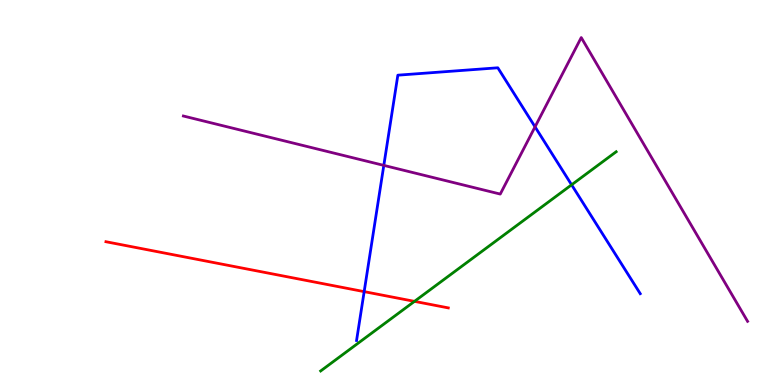[{'lines': ['blue', 'red'], 'intersections': [{'x': 4.7, 'y': 2.43}]}, {'lines': ['green', 'red'], 'intersections': [{'x': 5.35, 'y': 2.17}]}, {'lines': ['purple', 'red'], 'intersections': []}, {'lines': ['blue', 'green'], 'intersections': [{'x': 7.38, 'y': 5.2}]}, {'lines': ['blue', 'purple'], 'intersections': [{'x': 4.95, 'y': 5.7}, {'x': 6.9, 'y': 6.71}]}, {'lines': ['green', 'purple'], 'intersections': []}]